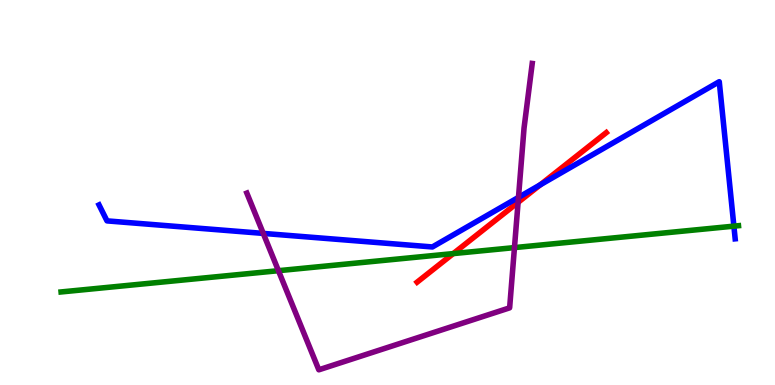[{'lines': ['blue', 'red'], 'intersections': [{'x': 6.97, 'y': 5.2}]}, {'lines': ['green', 'red'], 'intersections': [{'x': 5.85, 'y': 3.41}]}, {'lines': ['purple', 'red'], 'intersections': [{'x': 6.69, 'y': 4.74}]}, {'lines': ['blue', 'green'], 'intersections': [{'x': 9.47, 'y': 4.13}]}, {'lines': ['blue', 'purple'], 'intersections': [{'x': 3.4, 'y': 3.94}, {'x': 6.69, 'y': 4.87}]}, {'lines': ['green', 'purple'], 'intersections': [{'x': 3.59, 'y': 2.97}, {'x': 6.64, 'y': 3.57}]}]